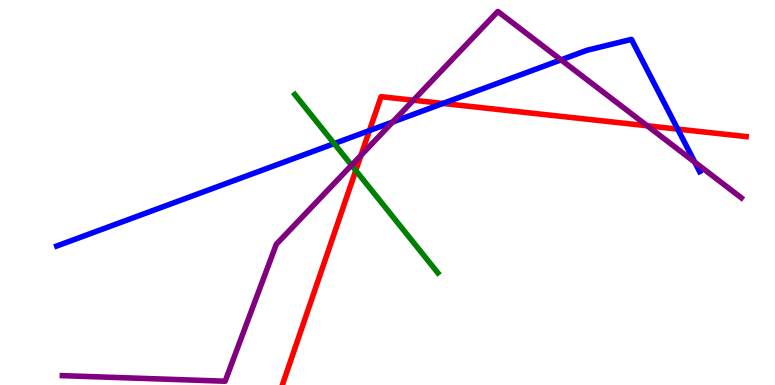[{'lines': ['blue', 'red'], 'intersections': [{'x': 4.77, 'y': 6.61}, {'x': 5.72, 'y': 7.31}, {'x': 8.74, 'y': 6.65}]}, {'lines': ['green', 'red'], 'intersections': [{'x': 4.59, 'y': 5.57}]}, {'lines': ['purple', 'red'], 'intersections': [{'x': 4.66, 'y': 5.97}, {'x': 5.33, 'y': 7.4}, {'x': 8.35, 'y': 6.73}]}, {'lines': ['blue', 'green'], 'intersections': [{'x': 4.31, 'y': 6.27}]}, {'lines': ['blue', 'purple'], 'intersections': [{'x': 5.07, 'y': 6.83}, {'x': 7.24, 'y': 8.45}, {'x': 8.96, 'y': 5.79}]}, {'lines': ['green', 'purple'], 'intersections': [{'x': 4.54, 'y': 5.71}]}]